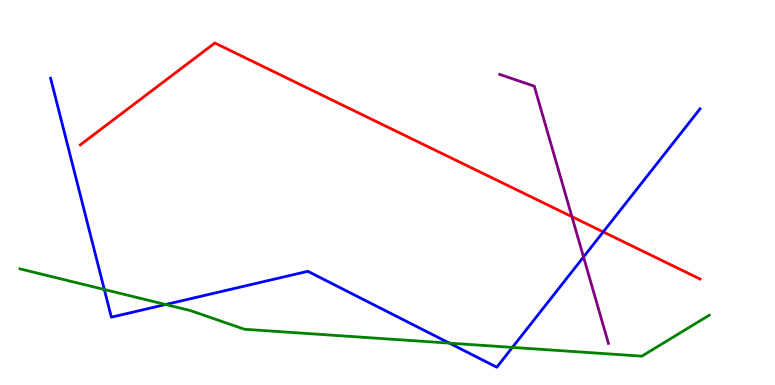[{'lines': ['blue', 'red'], 'intersections': [{'x': 7.78, 'y': 3.98}]}, {'lines': ['green', 'red'], 'intersections': []}, {'lines': ['purple', 'red'], 'intersections': [{'x': 7.38, 'y': 4.37}]}, {'lines': ['blue', 'green'], 'intersections': [{'x': 1.35, 'y': 2.48}, {'x': 2.14, 'y': 2.09}, {'x': 5.8, 'y': 1.09}, {'x': 6.61, 'y': 0.977}]}, {'lines': ['blue', 'purple'], 'intersections': [{'x': 7.53, 'y': 3.33}]}, {'lines': ['green', 'purple'], 'intersections': []}]